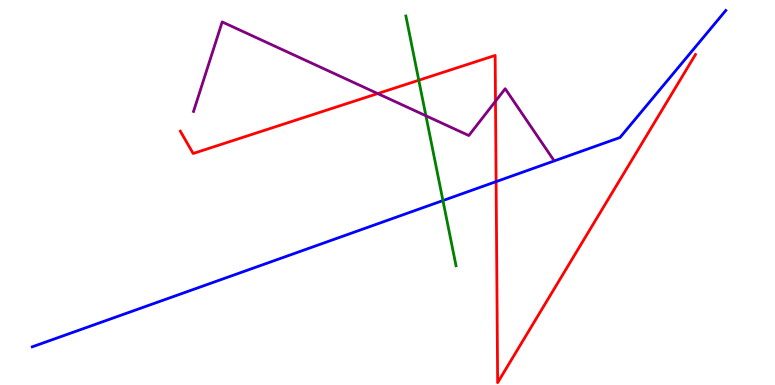[{'lines': ['blue', 'red'], 'intersections': [{'x': 6.4, 'y': 5.28}]}, {'lines': ['green', 'red'], 'intersections': [{'x': 5.4, 'y': 7.92}]}, {'lines': ['purple', 'red'], 'intersections': [{'x': 4.87, 'y': 7.57}, {'x': 6.39, 'y': 7.37}]}, {'lines': ['blue', 'green'], 'intersections': [{'x': 5.72, 'y': 4.79}]}, {'lines': ['blue', 'purple'], 'intersections': []}, {'lines': ['green', 'purple'], 'intersections': [{'x': 5.5, 'y': 6.99}]}]